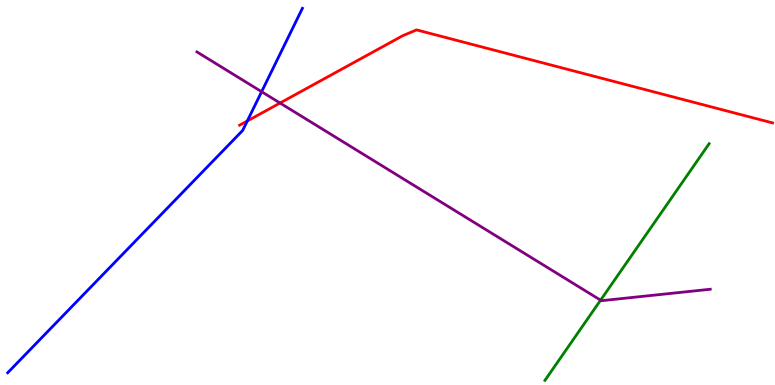[{'lines': ['blue', 'red'], 'intersections': [{'x': 3.19, 'y': 6.86}]}, {'lines': ['green', 'red'], 'intersections': []}, {'lines': ['purple', 'red'], 'intersections': [{'x': 3.61, 'y': 7.32}]}, {'lines': ['blue', 'green'], 'intersections': []}, {'lines': ['blue', 'purple'], 'intersections': [{'x': 3.38, 'y': 7.62}]}, {'lines': ['green', 'purple'], 'intersections': [{'x': 7.75, 'y': 2.2}]}]